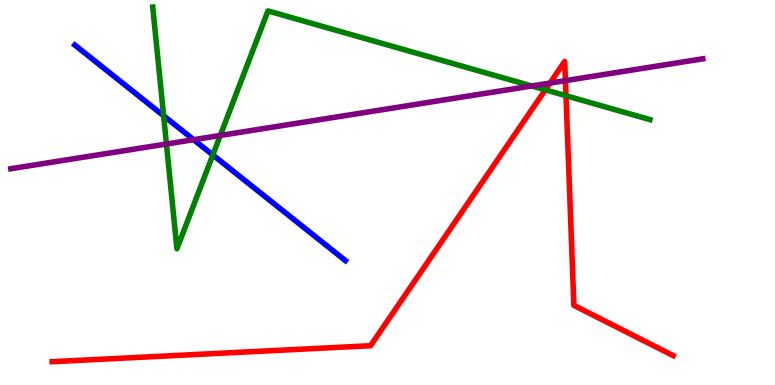[{'lines': ['blue', 'red'], 'intersections': []}, {'lines': ['green', 'red'], 'intersections': [{'x': 7.04, 'y': 7.67}, {'x': 7.3, 'y': 7.51}]}, {'lines': ['purple', 'red'], 'intersections': [{'x': 7.1, 'y': 7.84}, {'x': 7.3, 'y': 7.91}]}, {'lines': ['blue', 'green'], 'intersections': [{'x': 2.11, 'y': 6.99}, {'x': 2.75, 'y': 5.98}]}, {'lines': ['blue', 'purple'], 'intersections': [{'x': 2.5, 'y': 6.37}]}, {'lines': ['green', 'purple'], 'intersections': [{'x': 2.15, 'y': 6.26}, {'x': 2.84, 'y': 6.48}, {'x': 6.86, 'y': 7.77}]}]